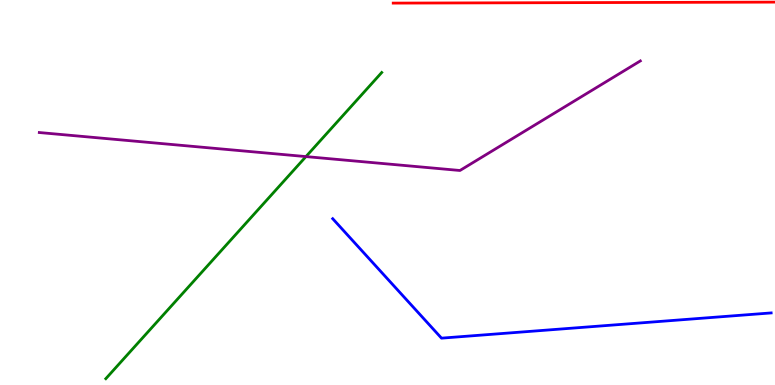[{'lines': ['blue', 'red'], 'intersections': []}, {'lines': ['green', 'red'], 'intersections': []}, {'lines': ['purple', 'red'], 'intersections': []}, {'lines': ['blue', 'green'], 'intersections': []}, {'lines': ['blue', 'purple'], 'intersections': []}, {'lines': ['green', 'purple'], 'intersections': [{'x': 3.95, 'y': 5.93}]}]